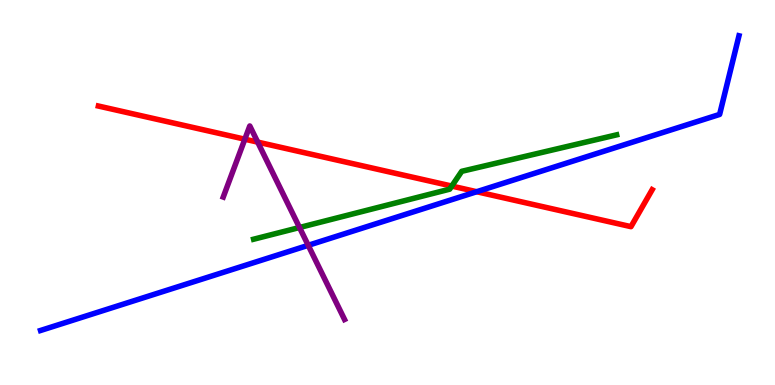[{'lines': ['blue', 'red'], 'intersections': [{'x': 6.15, 'y': 5.02}]}, {'lines': ['green', 'red'], 'intersections': [{'x': 5.83, 'y': 5.17}]}, {'lines': ['purple', 'red'], 'intersections': [{'x': 3.16, 'y': 6.38}, {'x': 3.33, 'y': 6.31}]}, {'lines': ['blue', 'green'], 'intersections': []}, {'lines': ['blue', 'purple'], 'intersections': [{'x': 3.98, 'y': 3.63}]}, {'lines': ['green', 'purple'], 'intersections': [{'x': 3.86, 'y': 4.09}]}]